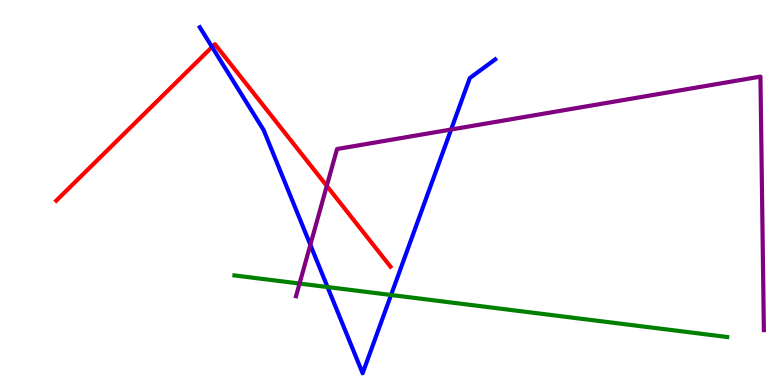[{'lines': ['blue', 'red'], 'intersections': [{'x': 2.74, 'y': 8.78}]}, {'lines': ['green', 'red'], 'intersections': []}, {'lines': ['purple', 'red'], 'intersections': [{'x': 4.22, 'y': 5.17}]}, {'lines': ['blue', 'green'], 'intersections': [{'x': 4.23, 'y': 2.54}, {'x': 5.05, 'y': 2.34}]}, {'lines': ['blue', 'purple'], 'intersections': [{'x': 4.0, 'y': 3.64}, {'x': 5.82, 'y': 6.64}]}, {'lines': ['green', 'purple'], 'intersections': [{'x': 3.87, 'y': 2.64}]}]